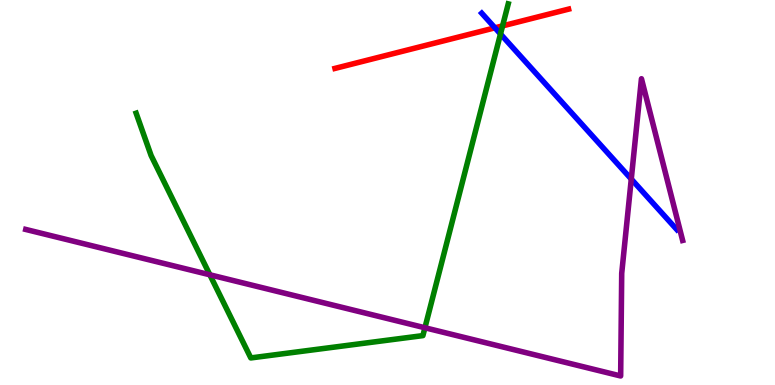[{'lines': ['blue', 'red'], 'intersections': [{'x': 6.39, 'y': 9.28}]}, {'lines': ['green', 'red'], 'intersections': [{'x': 6.48, 'y': 9.33}]}, {'lines': ['purple', 'red'], 'intersections': []}, {'lines': ['blue', 'green'], 'intersections': [{'x': 6.46, 'y': 9.12}]}, {'lines': ['blue', 'purple'], 'intersections': [{'x': 8.15, 'y': 5.35}]}, {'lines': ['green', 'purple'], 'intersections': [{'x': 2.71, 'y': 2.86}, {'x': 5.48, 'y': 1.49}]}]